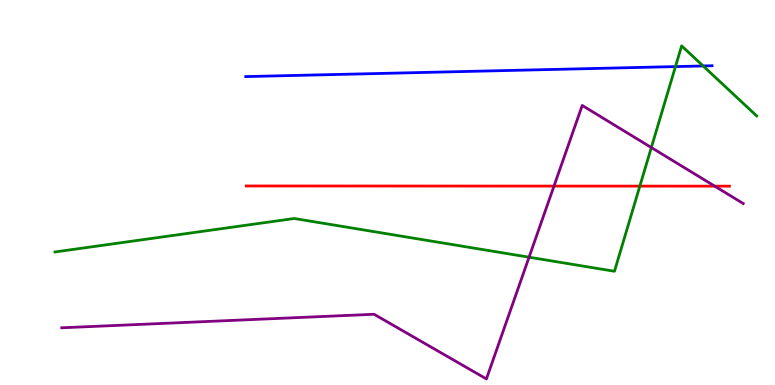[{'lines': ['blue', 'red'], 'intersections': []}, {'lines': ['green', 'red'], 'intersections': [{'x': 8.26, 'y': 5.17}]}, {'lines': ['purple', 'red'], 'intersections': [{'x': 7.15, 'y': 5.17}, {'x': 9.22, 'y': 5.16}]}, {'lines': ['blue', 'green'], 'intersections': [{'x': 8.72, 'y': 8.27}, {'x': 9.07, 'y': 8.29}]}, {'lines': ['blue', 'purple'], 'intersections': []}, {'lines': ['green', 'purple'], 'intersections': [{'x': 6.83, 'y': 3.32}, {'x': 8.4, 'y': 6.17}]}]